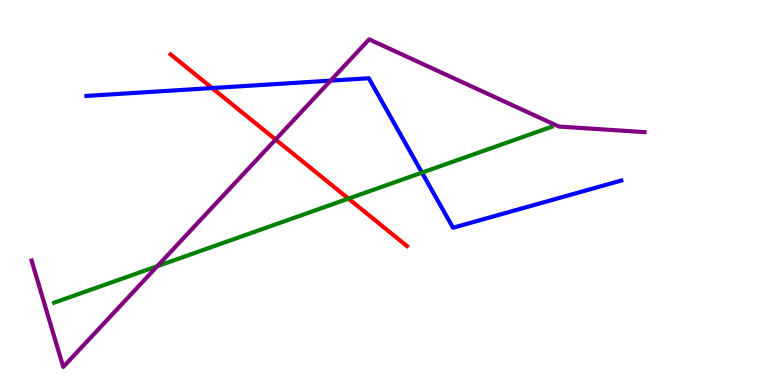[{'lines': ['blue', 'red'], 'intersections': [{'x': 2.74, 'y': 7.71}]}, {'lines': ['green', 'red'], 'intersections': [{'x': 4.5, 'y': 4.84}]}, {'lines': ['purple', 'red'], 'intersections': [{'x': 3.56, 'y': 6.38}]}, {'lines': ['blue', 'green'], 'intersections': [{'x': 5.44, 'y': 5.52}]}, {'lines': ['blue', 'purple'], 'intersections': [{'x': 4.27, 'y': 7.91}]}, {'lines': ['green', 'purple'], 'intersections': [{'x': 2.03, 'y': 3.09}]}]